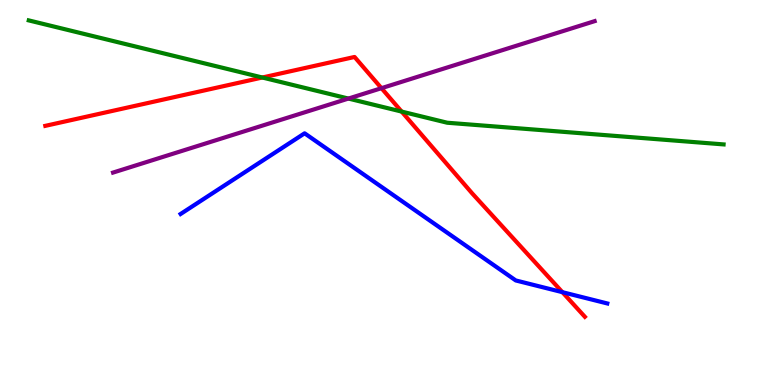[{'lines': ['blue', 'red'], 'intersections': [{'x': 7.26, 'y': 2.41}]}, {'lines': ['green', 'red'], 'intersections': [{'x': 3.38, 'y': 7.99}, {'x': 5.18, 'y': 7.1}]}, {'lines': ['purple', 'red'], 'intersections': [{'x': 4.92, 'y': 7.71}]}, {'lines': ['blue', 'green'], 'intersections': []}, {'lines': ['blue', 'purple'], 'intersections': []}, {'lines': ['green', 'purple'], 'intersections': [{'x': 4.5, 'y': 7.44}]}]